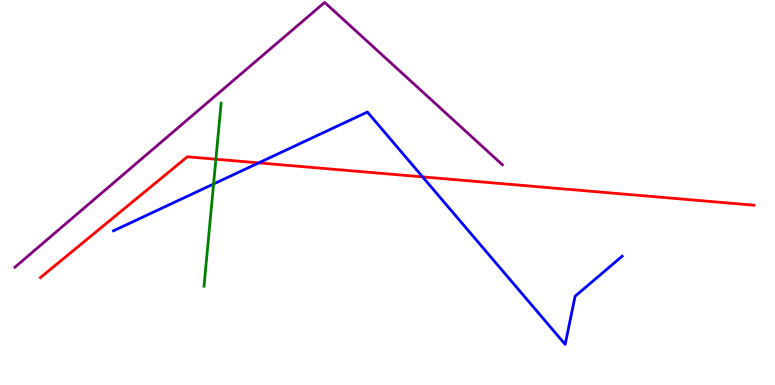[{'lines': ['blue', 'red'], 'intersections': [{'x': 3.34, 'y': 5.77}, {'x': 5.45, 'y': 5.41}]}, {'lines': ['green', 'red'], 'intersections': [{'x': 2.79, 'y': 5.86}]}, {'lines': ['purple', 'red'], 'intersections': []}, {'lines': ['blue', 'green'], 'intersections': [{'x': 2.76, 'y': 5.22}]}, {'lines': ['blue', 'purple'], 'intersections': []}, {'lines': ['green', 'purple'], 'intersections': []}]